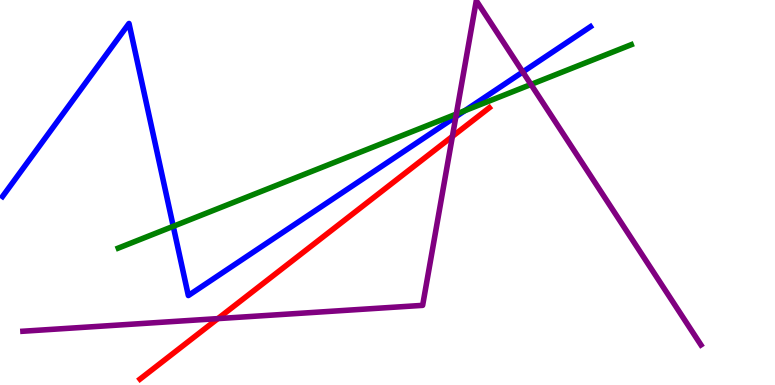[{'lines': ['blue', 'red'], 'intersections': []}, {'lines': ['green', 'red'], 'intersections': []}, {'lines': ['purple', 'red'], 'intersections': [{'x': 2.81, 'y': 1.72}, {'x': 5.84, 'y': 6.46}]}, {'lines': ['blue', 'green'], 'intersections': [{'x': 2.24, 'y': 4.12}, {'x': 6.0, 'y': 7.13}]}, {'lines': ['blue', 'purple'], 'intersections': [{'x': 5.88, 'y': 6.97}, {'x': 6.75, 'y': 8.13}]}, {'lines': ['green', 'purple'], 'intersections': [{'x': 5.89, 'y': 7.04}, {'x': 6.85, 'y': 7.81}]}]